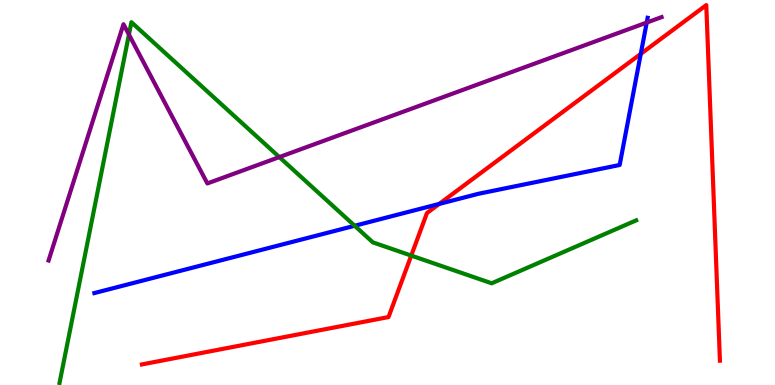[{'lines': ['blue', 'red'], 'intersections': [{'x': 5.67, 'y': 4.7}, {'x': 8.27, 'y': 8.6}]}, {'lines': ['green', 'red'], 'intersections': [{'x': 5.31, 'y': 3.36}]}, {'lines': ['purple', 'red'], 'intersections': []}, {'lines': ['blue', 'green'], 'intersections': [{'x': 4.58, 'y': 4.14}]}, {'lines': ['blue', 'purple'], 'intersections': [{'x': 8.34, 'y': 9.41}]}, {'lines': ['green', 'purple'], 'intersections': [{'x': 1.66, 'y': 9.1}, {'x': 3.6, 'y': 5.92}]}]